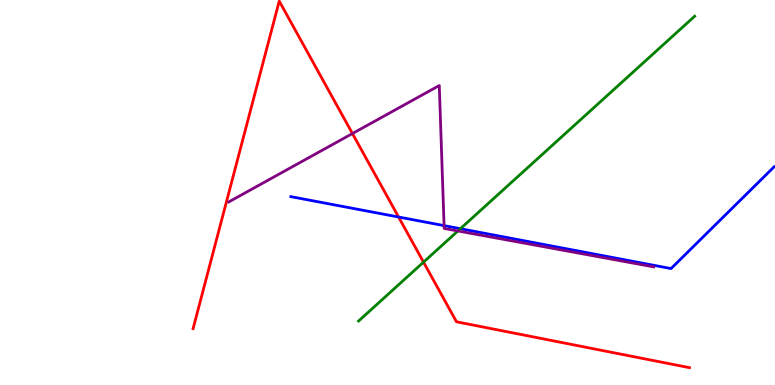[{'lines': ['blue', 'red'], 'intersections': [{'x': 5.14, 'y': 4.36}]}, {'lines': ['green', 'red'], 'intersections': [{'x': 5.46, 'y': 3.19}]}, {'lines': ['purple', 'red'], 'intersections': [{'x': 4.55, 'y': 6.53}]}, {'lines': ['blue', 'green'], 'intersections': [{'x': 5.94, 'y': 4.06}]}, {'lines': ['blue', 'purple'], 'intersections': [{'x': 5.73, 'y': 4.14}]}, {'lines': ['green', 'purple'], 'intersections': [{'x': 5.91, 'y': 4.0}]}]